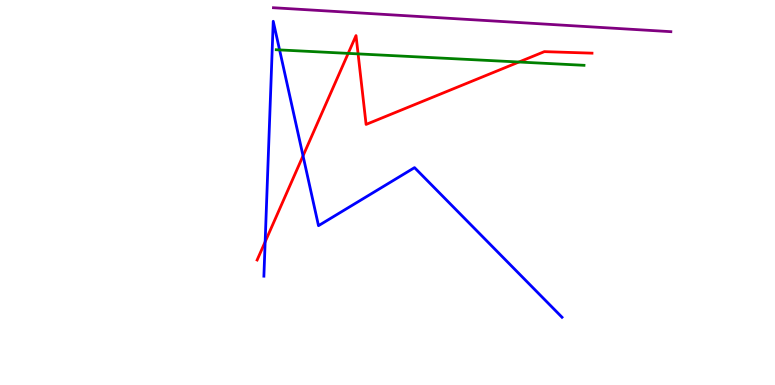[{'lines': ['blue', 'red'], 'intersections': [{'x': 3.42, 'y': 3.72}, {'x': 3.91, 'y': 5.95}]}, {'lines': ['green', 'red'], 'intersections': [{'x': 4.49, 'y': 8.61}, {'x': 4.62, 'y': 8.6}, {'x': 6.7, 'y': 8.39}]}, {'lines': ['purple', 'red'], 'intersections': []}, {'lines': ['blue', 'green'], 'intersections': [{'x': 3.61, 'y': 8.7}]}, {'lines': ['blue', 'purple'], 'intersections': []}, {'lines': ['green', 'purple'], 'intersections': []}]